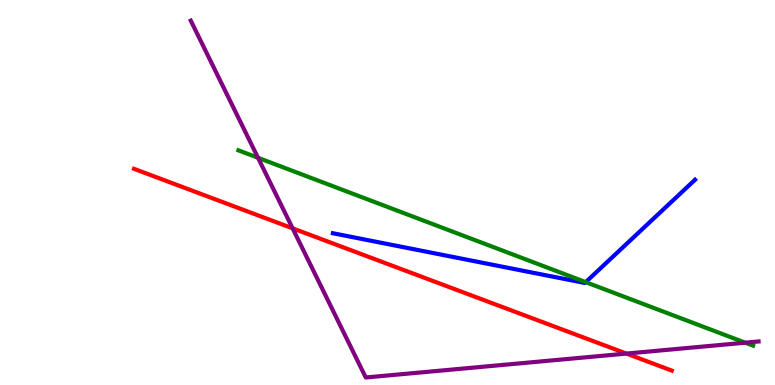[{'lines': ['blue', 'red'], 'intersections': []}, {'lines': ['green', 'red'], 'intersections': []}, {'lines': ['purple', 'red'], 'intersections': [{'x': 3.78, 'y': 4.07}, {'x': 8.08, 'y': 0.816}]}, {'lines': ['blue', 'green'], 'intersections': [{'x': 7.56, 'y': 2.67}]}, {'lines': ['blue', 'purple'], 'intersections': []}, {'lines': ['green', 'purple'], 'intersections': [{'x': 3.33, 'y': 5.9}, {'x': 9.62, 'y': 1.1}]}]